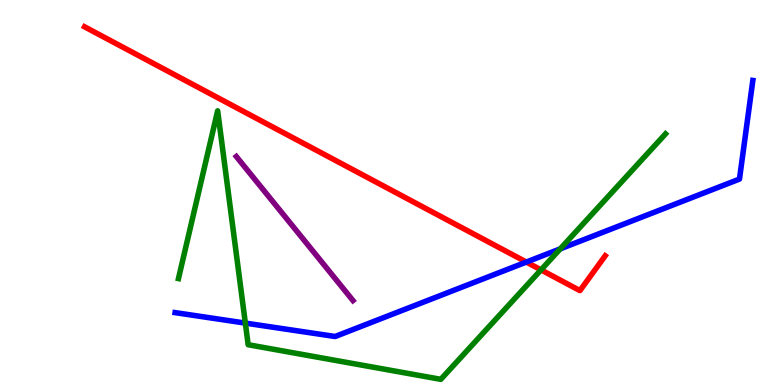[{'lines': ['blue', 'red'], 'intersections': [{'x': 6.79, 'y': 3.19}]}, {'lines': ['green', 'red'], 'intersections': [{'x': 6.98, 'y': 2.99}]}, {'lines': ['purple', 'red'], 'intersections': []}, {'lines': ['blue', 'green'], 'intersections': [{'x': 3.17, 'y': 1.61}, {'x': 7.23, 'y': 3.54}]}, {'lines': ['blue', 'purple'], 'intersections': []}, {'lines': ['green', 'purple'], 'intersections': []}]